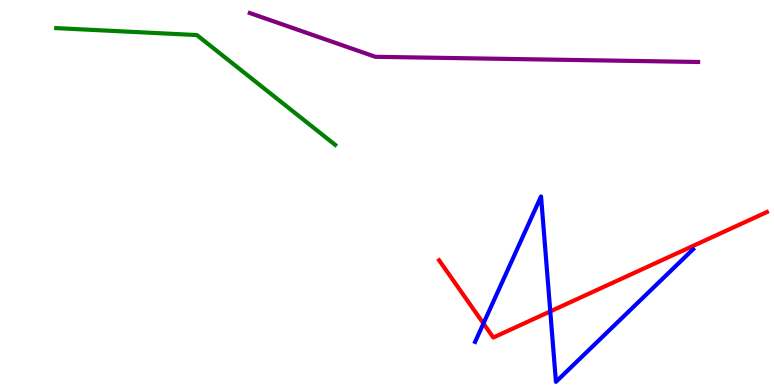[{'lines': ['blue', 'red'], 'intersections': [{'x': 6.24, 'y': 1.6}, {'x': 7.1, 'y': 1.91}]}, {'lines': ['green', 'red'], 'intersections': []}, {'lines': ['purple', 'red'], 'intersections': []}, {'lines': ['blue', 'green'], 'intersections': []}, {'lines': ['blue', 'purple'], 'intersections': []}, {'lines': ['green', 'purple'], 'intersections': []}]